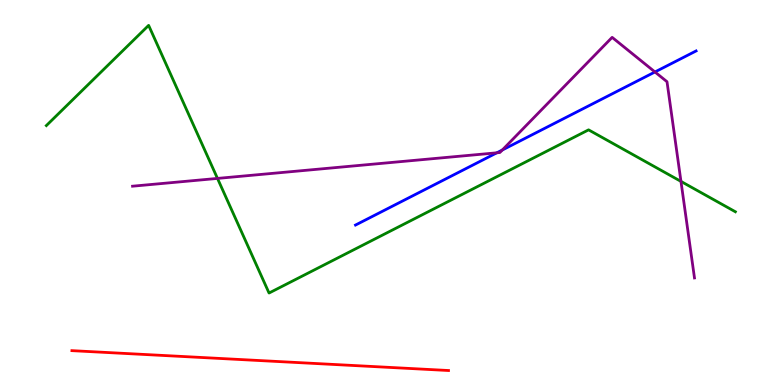[{'lines': ['blue', 'red'], 'intersections': []}, {'lines': ['green', 'red'], 'intersections': []}, {'lines': ['purple', 'red'], 'intersections': []}, {'lines': ['blue', 'green'], 'intersections': []}, {'lines': ['blue', 'purple'], 'intersections': [{'x': 6.41, 'y': 6.03}, {'x': 6.48, 'y': 6.1}, {'x': 8.45, 'y': 8.13}]}, {'lines': ['green', 'purple'], 'intersections': [{'x': 2.81, 'y': 5.37}, {'x': 8.79, 'y': 5.29}]}]